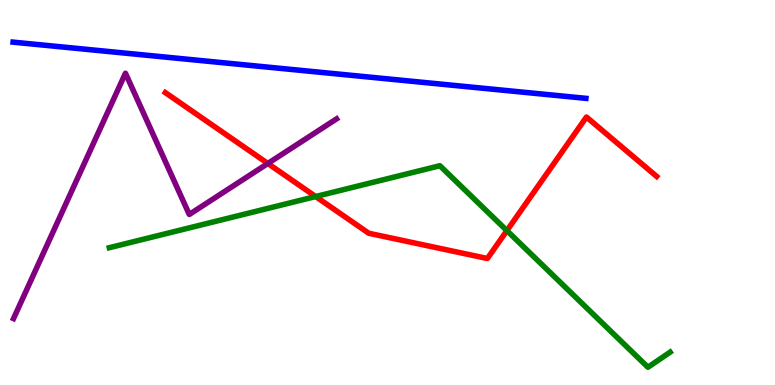[{'lines': ['blue', 'red'], 'intersections': []}, {'lines': ['green', 'red'], 'intersections': [{'x': 4.07, 'y': 4.9}, {'x': 6.54, 'y': 4.01}]}, {'lines': ['purple', 'red'], 'intersections': [{'x': 3.46, 'y': 5.75}]}, {'lines': ['blue', 'green'], 'intersections': []}, {'lines': ['blue', 'purple'], 'intersections': []}, {'lines': ['green', 'purple'], 'intersections': []}]